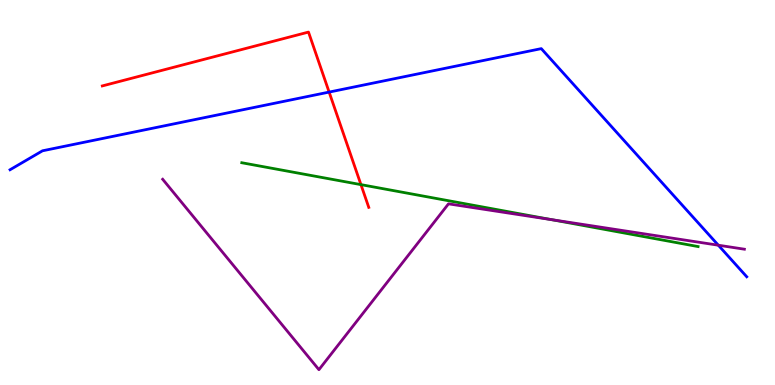[{'lines': ['blue', 'red'], 'intersections': [{'x': 4.25, 'y': 7.61}]}, {'lines': ['green', 'red'], 'intersections': [{'x': 4.66, 'y': 5.2}]}, {'lines': ['purple', 'red'], 'intersections': []}, {'lines': ['blue', 'green'], 'intersections': []}, {'lines': ['blue', 'purple'], 'intersections': [{'x': 9.27, 'y': 3.63}]}, {'lines': ['green', 'purple'], 'intersections': [{'x': 7.12, 'y': 4.3}]}]